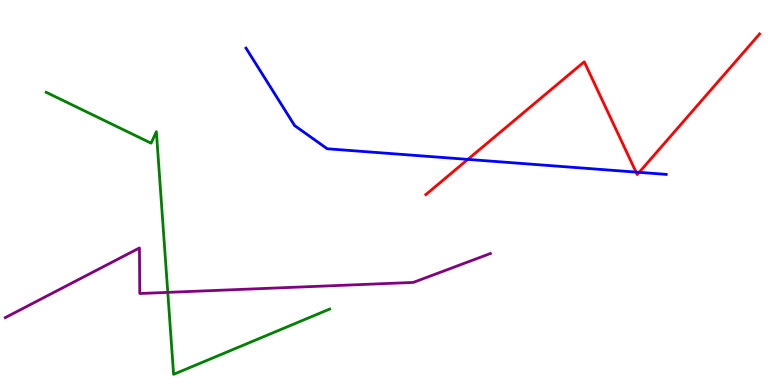[{'lines': ['blue', 'red'], 'intersections': [{'x': 6.04, 'y': 5.86}, {'x': 8.21, 'y': 5.53}, {'x': 8.25, 'y': 5.52}]}, {'lines': ['green', 'red'], 'intersections': []}, {'lines': ['purple', 'red'], 'intersections': []}, {'lines': ['blue', 'green'], 'intersections': []}, {'lines': ['blue', 'purple'], 'intersections': []}, {'lines': ['green', 'purple'], 'intersections': [{'x': 2.16, 'y': 2.41}]}]